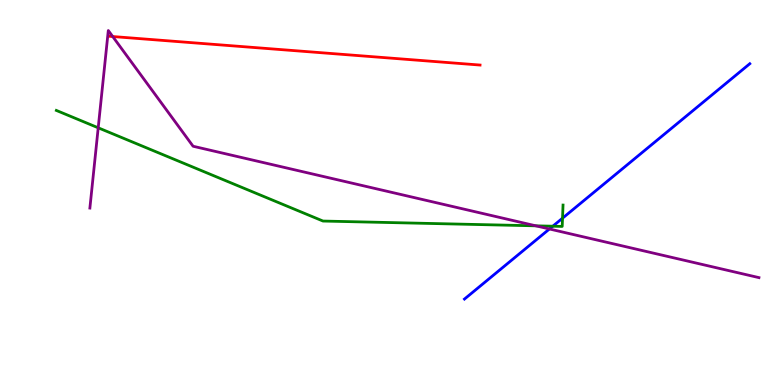[{'lines': ['blue', 'red'], 'intersections': []}, {'lines': ['green', 'red'], 'intersections': []}, {'lines': ['purple', 'red'], 'intersections': [{'x': 1.45, 'y': 9.05}]}, {'lines': ['blue', 'green'], 'intersections': [{'x': 7.13, 'y': 4.12}, {'x': 7.26, 'y': 4.33}]}, {'lines': ['blue', 'purple'], 'intersections': [{'x': 7.09, 'y': 4.05}]}, {'lines': ['green', 'purple'], 'intersections': [{'x': 1.27, 'y': 6.68}, {'x': 6.91, 'y': 4.13}]}]